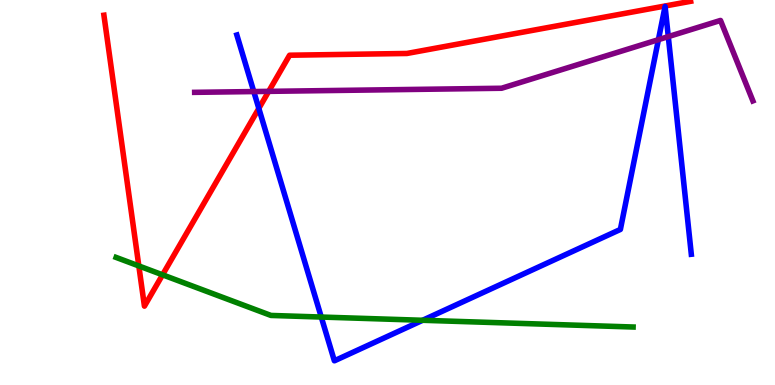[{'lines': ['blue', 'red'], 'intersections': [{'x': 3.34, 'y': 7.18}]}, {'lines': ['green', 'red'], 'intersections': [{'x': 1.79, 'y': 3.09}, {'x': 2.1, 'y': 2.86}]}, {'lines': ['purple', 'red'], 'intersections': [{'x': 3.47, 'y': 7.63}]}, {'lines': ['blue', 'green'], 'intersections': [{'x': 4.15, 'y': 1.77}, {'x': 5.45, 'y': 1.68}]}, {'lines': ['blue', 'purple'], 'intersections': [{'x': 3.27, 'y': 7.62}, {'x': 8.5, 'y': 8.97}, {'x': 8.62, 'y': 9.05}]}, {'lines': ['green', 'purple'], 'intersections': []}]